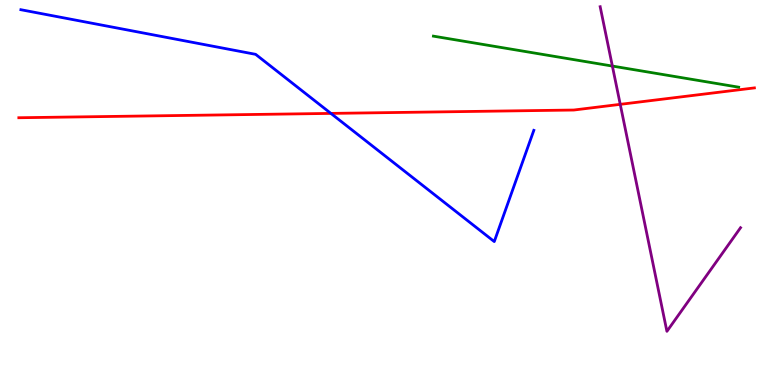[{'lines': ['blue', 'red'], 'intersections': [{'x': 4.27, 'y': 7.05}]}, {'lines': ['green', 'red'], 'intersections': []}, {'lines': ['purple', 'red'], 'intersections': [{'x': 8.0, 'y': 7.29}]}, {'lines': ['blue', 'green'], 'intersections': []}, {'lines': ['blue', 'purple'], 'intersections': []}, {'lines': ['green', 'purple'], 'intersections': [{'x': 7.9, 'y': 8.28}]}]